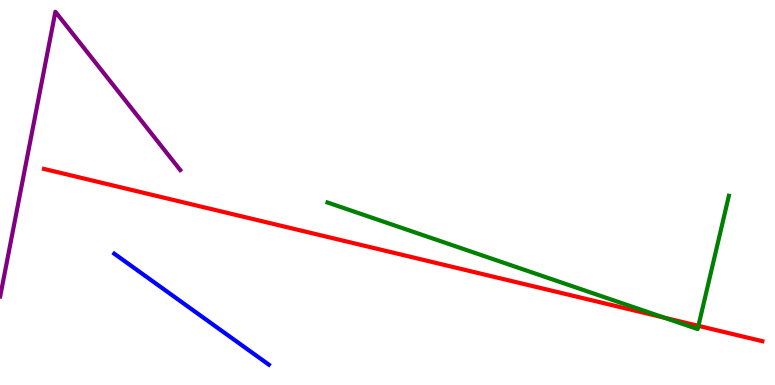[{'lines': ['blue', 'red'], 'intersections': []}, {'lines': ['green', 'red'], 'intersections': [{'x': 8.57, 'y': 1.75}, {'x': 9.01, 'y': 1.54}]}, {'lines': ['purple', 'red'], 'intersections': []}, {'lines': ['blue', 'green'], 'intersections': []}, {'lines': ['blue', 'purple'], 'intersections': []}, {'lines': ['green', 'purple'], 'intersections': []}]